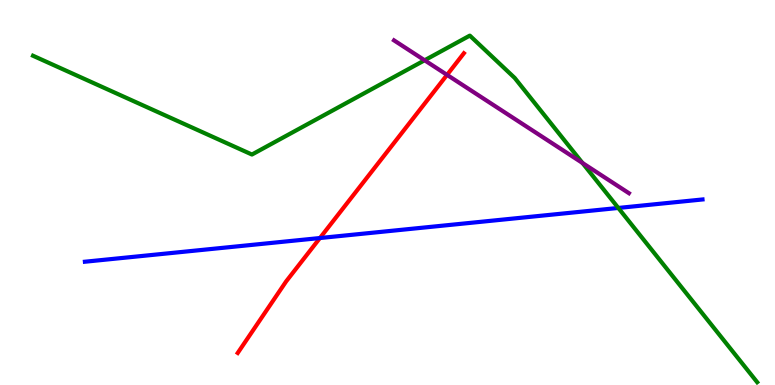[{'lines': ['blue', 'red'], 'intersections': [{'x': 4.13, 'y': 3.82}]}, {'lines': ['green', 'red'], 'intersections': []}, {'lines': ['purple', 'red'], 'intersections': [{'x': 5.77, 'y': 8.06}]}, {'lines': ['blue', 'green'], 'intersections': [{'x': 7.98, 'y': 4.6}]}, {'lines': ['blue', 'purple'], 'intersections': []}, {'lines': ['green', 'purple'], 'intersections': [{'x': 5.48, 'y': 8.43}, {'x': 7.52, 'y': 5.77}]}]